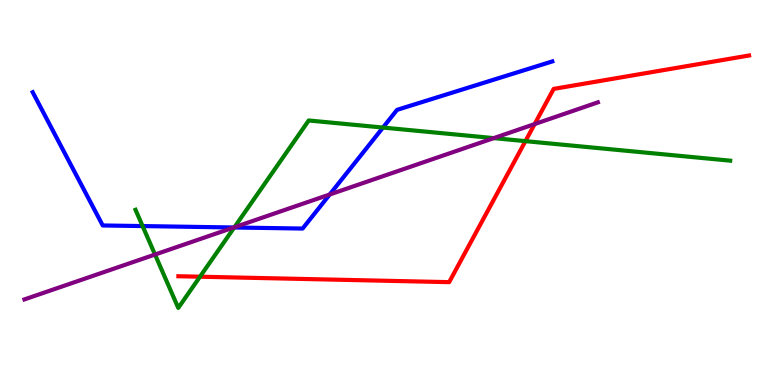[{'lines': ['blue', 'red'], 'intersections': []}, {'lines': ['green', 'red'], 'intersections': [{'x': 2.58, 'y': 2.81}, {'x': 6.78, 'y': 6.33}]}, {'lines': ['purple', 'red'], 'intersections': [{'x': 6.9, 'y': 6.78}]}, {'lines': ['blue', 'green'], 'intersections': [{'x': 1.84, 'y': 4.13}, {'x': 3.02, 'y': 4.09}, {'x': 4.94, 'y': 6.69}]}, {'lines': ['blue', 'purple'], 'intersections': [{'x': 3.02, 'y': 4.09}, {'x': 4.25, 'y': 4.95}]}, {'lines': ['green', 'purple'], 'intersections': [{'x': 2.0, 'y': 3.39}, {'x': 3.02, 'y': 4.1}, {'x': 6.37, 'y': 6.41}]}]